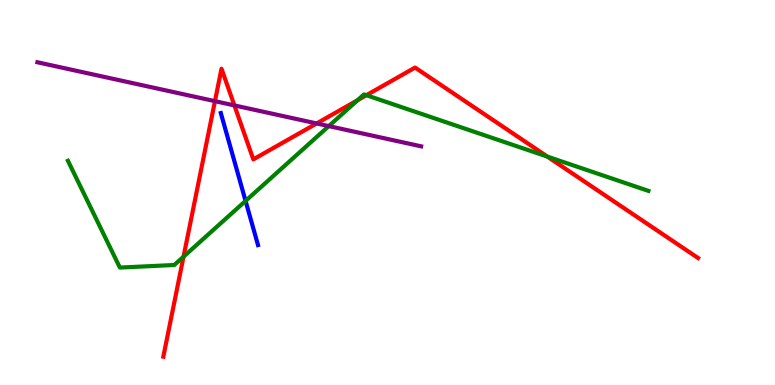[{'lines': ['blue', 'red'], 'intersections': []}, {'lines': ['green', 'red'], 'intersections': [{'x': 2.37, 'y': 3.33}, {'x': 4.61, 'y': 7.4}, {'x': 4.73, 'y': 7.53}, {'x': 7.06, 'y': 5.93}]}, {'lines': ['purple', 'red'], 'intersections': [{'x': 2.77, 'y': 7.37}, {'x': 3.02, 'y': 7.26}, {'x': 4.09, 'y': 6.79}]}, {'lines': ['blue', 'green'], 'intersections': [{'x': 3.17, 'y': 4.78}]}, {'lines': ['blue', 'purple'], 'intersections': []}, {'lines': ['green', 'purple'], 'intersections': [{'x': 4.24, 'y': 6.72}]}]